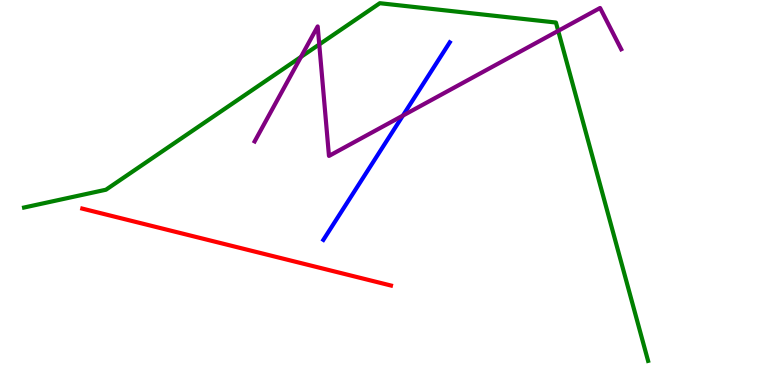[{'lines': ['blue', 'red'], 'intersections': []}, {'lines': ['green', 'red'], 'intersections': []}, {'lines': ['purple', 'red'], 'intersections': []}, {'lines': ['blue', 'green'], 'intersections': []}, {'lines': ['blue', 'purple'], 'intersections': [{'x': 5.2, 'y': 7.0}]}, {'lines': ['green', 'purple'], 'intersections': [{'x': 3.88, 'y': 8.52}, {'x': 4.12, 'y': 8.85}, {'x': 7.2, 'y': 9.2}]}]